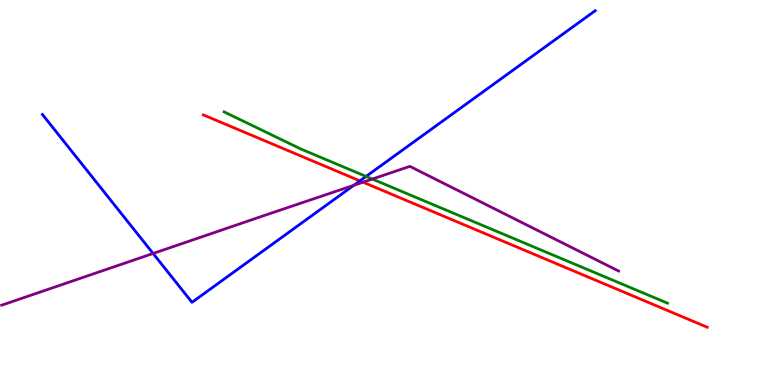[{'lines': ['blue', 'red'], 'intersections': [{'x': 4.64, 'y': 5.3}]}, {'lines': ['green', 'red'], 'intersections': []}, {'lines': ['purple', 'red'], 'intersections': [{'x': 4.68, 'y': 5.27}]}, {'lines': ['blue', 'green'], 'intersections': [{'x': 4.72, 'y': 5.42}]}, {'lines': ['blue', 'purple'], 'intersections': [{'x': 1.98, 'y': 3.42}, {'x': 4.57, 'y': 5.19}]}, {'lines': ['green', 'purple'], 'intersections': [{'x': 4.8, 'y': 5.35}]}]